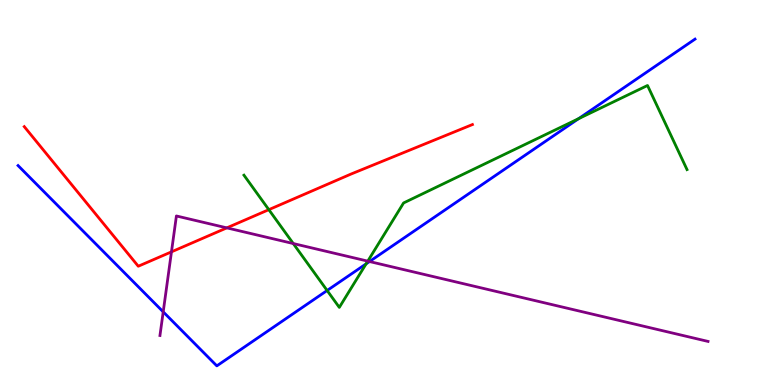[{'lines': ['blue', 'red'], 'intersections': []}, {'lines': ['green', 'red'], 'intersections': [{'x': 3.47, 'y': 4.55}]}, {'lines': ['purple', 'red'], 'intersections': [{'x': 2.21, 'y': 3.46}, {'x': 2.93, 'y': 4.08}]}, {'lines': ['blue', 'green'], 'intersections': [{'x': 4.22, 'y': 2.45}, {'x': 4.72, 'y': 3.15}, {'x': 7.47, 'y': 6.92}]}, {'lines': ['blue', 'purple'], 'intersections': [{'x': 2.11, 'y': 1.9}, {'x': 4.77, 'y': 3.21}]}, {'lines': ['green', 'purple'], 'intersections': [{'x': 3.78, 'y': 3.67}, {'x': 4.75, 'y': 3.22}]}]